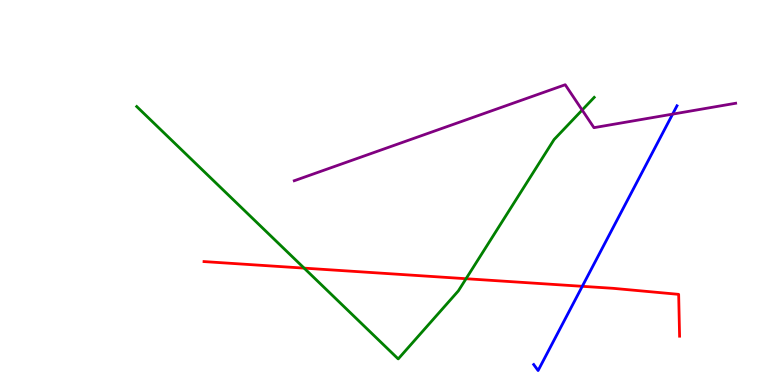[{'lines': ['blue', 'red'], 'intersections': [{'x': 7.51, 'y': 2.56}]}, {'lines': ['green', 'red'], 'intersections': [{'x': 3.92, 'y': 3.04}, {'x': 6.01, 'y': 2.76}]}, {'lines': ['purple', 'red'], 'intersections': []}, {'lines': ['blue', 'green'], 'intersections': []}, {'lines': ['blue', 'purple'], 'intersections': [{'x': 8.68, 'y': 7.04}]}, {'lines': ['green', 'purple'], 'intersections': [{'x': 7.51, 'y': 7.14}]}]